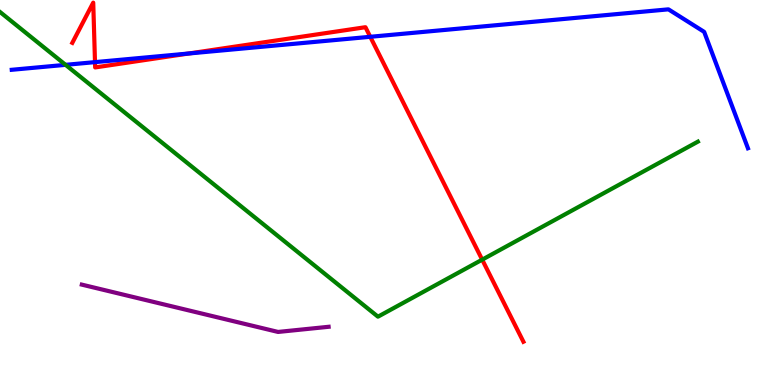[{'lines': ['blue', 'red'], 'intersections': [{'x': 1.23, 'y': 8.39}, {'x': 2.44, 'y': 8.61}, {'x': 4.78, 'y': 9.04}]}, {'lines': ['green', 'red'], 'intersections': [{'x': 6.22, 'y': 3.26}]}, {'lines': ['purple', 'red'], 'intersections': []}, {'lines': ['blue', 'green'], 'intersections': [{'x': 0.846, 'y': 8.32}]}, {'lines': ['blue', 'purple'], 'intersections': []}, {'lines': ['green', 'purple'], 'intersections': []}]